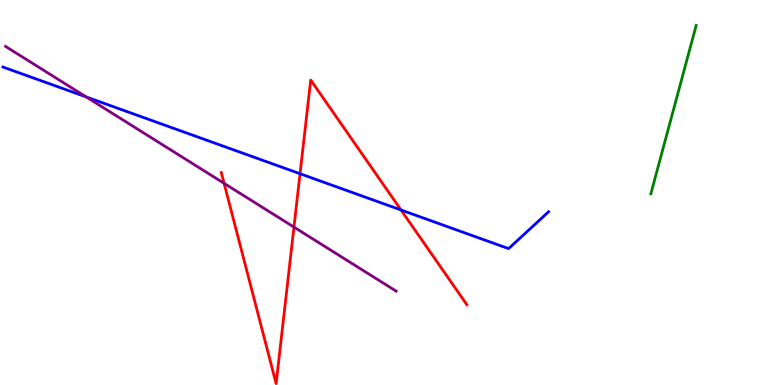[{'lines': ['blue', 'red'], 'intersections': [{'x': 3.87, 'y': 5.49}, {'x': 5.17, 'y': 4.55}]}, {'lines': ['green', 'red'], 'intersections': []}, {'lines': ['purple', 'red'], 'intersections': [{'x': 2.89, 'y': 5.24}, {'x': 3.79, 'y': 4.1}]}, {'lines': ['blue', 'green'], 'intersections': []}, {'lines': ['blue', 'purple'], 'intersections': [{'x': 1.11, 'y': 7.48}]}, {'lines': ['green', 'purple'], 'intersections': []}]